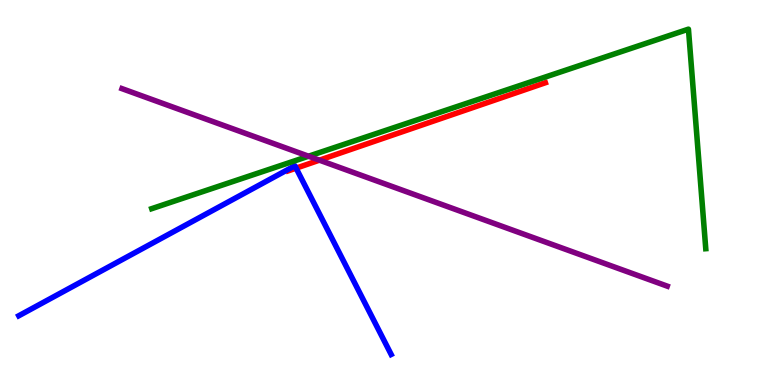[{'lines': ['blue', 'red'], 'intersections': [{'x': 3.82, 'y': 5.63}]}, {'lines': ['green', 'red'], 'intersections': []}, {'lines': ['purple', 'red'], 'intersections': [{'x': 4.12, 'y': 5.84}]}, {'lines': ['blue', 'green'], 'intersections': []}, {'lines': ['blue', 'purple'], 'intersections': []}, {'lines': ['green', 'purple'], 'intersections': [{'x': 3.98, 'y': 5.94}]}]